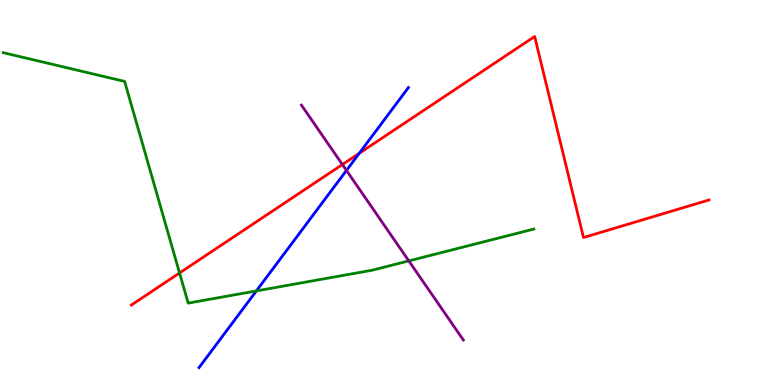[{'lines': ['blue', 'red'], 'intersections': [{'x': 4.64, 'y': 6.02}]}, {'lines': ['green', 'red'], 'intersections': [{'x': 2.32, 'y': 2.91}]}, {'lines': ['purple', 'red'], 'intersections': [{'x': 4.42, 'y': 5.73}]}, {'lines': ['blue', 'green'], 'intersections': [{'x': 3.31, 'y': 2.44}]}, {'lines': ['blue', 'purple'], 'intersections': [{'x': 4.47, 'y': 5.57}]}, {'lines': ['green', 'purple'], 'intersections': [{'x': 5.27, 'y': 3.22}]}]